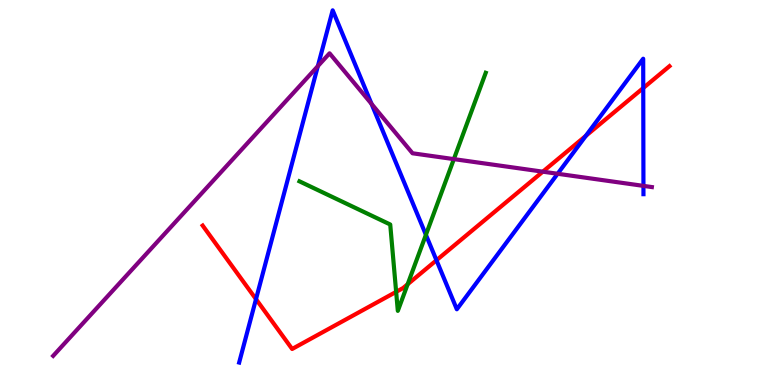[{'lines': ['blue', 'red'], 'intersections': [{'x': 3.3, 'y': 2.23}, {'x': 5.63, 'y': 3.24}, {'x': 7.56, 'y': 6.47}, {'x': 8.3, 'y': 7.71}]}, {'lines': ['green', 'red'], 'intersections': [{'x': 5.11, 'y': 2.42}, {'x': 5.26, 'y': 2.62}]}, {'lines': ['purple', 'red'], 'intersections': [{'x': 7.0, 'y': 5.54}]}, {'lines': ['blue', 'green'], 'intersections': [{'x': 5.5, 'y': 3.9}]}, {'lines': ['blue', 'purple'], 'intersections': [{'x': 4.1, 'y': 8.28}, {'x': 4.79, 'y': 7.3}, {'x': 7.2, 'y': 5.49}, {'x': 8.3, 'y': 5.17}]}, {'lines': ['green', 'purple'], 'intersections': [{'x': 5.86, 'y': 5.87}]}]